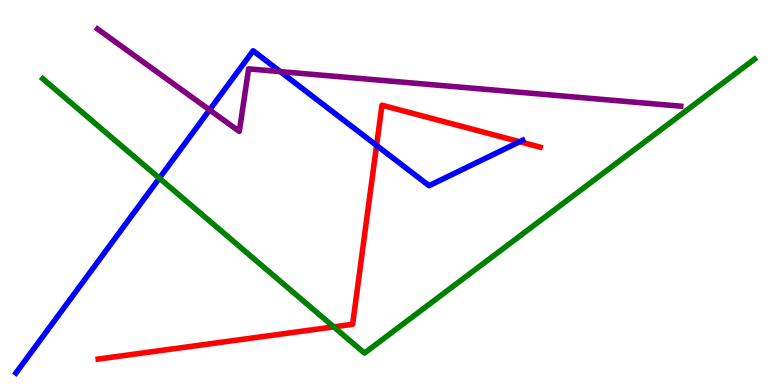[{'lines': ['blue', 'red'], 'intersections': [{'x': 4.86, 'y': 6.22}, {'x': 6.71, 'y': 6.32}]}, {'lines': ['green', 'red'], 'intersections': [{'x': 4.31, 'y': 1.51}]}, {'lines': ['purple', 'red'], 'intersections': []}, {'lines': ['blue', 'green'], 'intersections': [{'x': 2.06, 'y': 5.37}]}, {'lines': ['blue', 'purple'], 'intersections': [{'x': 2.7, 'y': 7.14}, {'x': 3.62, 'y': 8.14}]}, {'lines': ['green', 'purple'], 'intersections': []}]